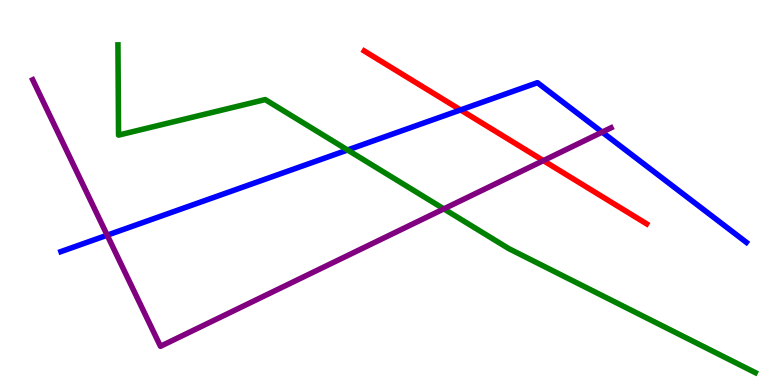[{'lines': ['blue', 'red'], 'intersections': [{'x': 5.94, 'y': 7.14}]}, {'lines': ['green', 'red'], 'intersections': []}, {'lines': ['purple', 'red'], 'intersections': [{'x': 7.01, 'y': 5.83}]}, {'lines': ['blue', 'green'], 'intersections': [{'x': 4.48, 'y': 6.1}]}, {'lines': ['blue', 'purple'], 'intersections': [{'x': 1.38, 'y': 3.89}, {'x': 7.77, 'y': 6.57}]}, {'lines': ['green', 'purple'], 'intersections': [{'x': 5.73, 'y': 4.57}]}]